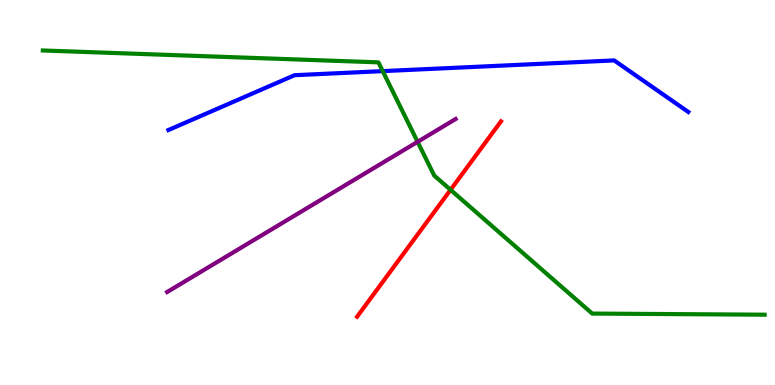[{'lines': ['blue', 'red'], 'intersections': []}, {'lines': ['green', 'red'], 'intersections': [{'x': 5.81, 'y': 5.07}]}, {'lines': ['purple', 'red'], 'intersections': []}, {'lines': ['blue', 'green'], 'intersections': [{'x': 4.94, 'y': 8.15}]}, {'lines': ['blue', 'purple'], 'intersections': []}, {'lines': ['green', 'purple'], 'intersections': [{'x': 5.39, 'y': 6.32}]}]